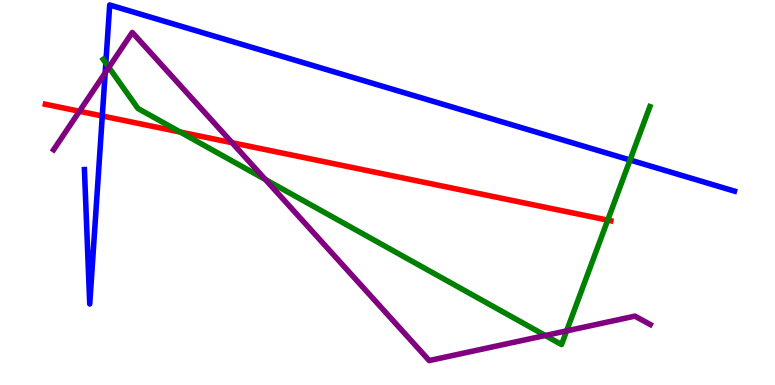[{'lines': ['blue', 'red'], 'intersections': [{'x': 1.32, 'y': 6.99}]}, {'lines': ['green', 'red'], 'intersections': [{'x': 2.32, 'y': 6.57}, {'x': 7.84, 'y': 4.28}]}, {'lines': ['purple', 'red'], 'intersections': [{'x': 1.02, 'y': 7.11}, {'x': 2.99, 'y': 6.29}]}, {'lines': ['blue', 'green'], 'intersections': [{'x': 1.37, 'y': 8.36}, {'x': 8.13, 'y': 5.84}]}, {'lines': ['blue', 'purple'], 'intersections': [{'x': 1.36, 'y': 8.11}]}, {'lines': ['green', 'purple'], 'intersections': [{'x': 1.4, 'y': 8.25}, {'x': 3.42, 'y': 5.34}, {'x': 7.04, 'y': 1.29}, {'x': 7.31, 'y': 1.41}]}]